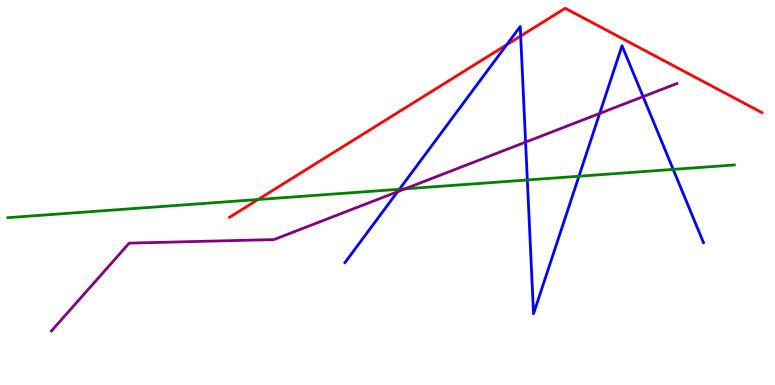[{'lines': ['blue', 'red'], 'intersections': [{'x': 6.54, 'y': 8.84}, {'x': 6.72, 'y': 9.06}]}, {'lines': ['green', 'red'], 'intersections': [{'x': 3.33, 'y': 4.82}]}, {'lines': ['purple', 'red'], 'intersections': []}, {'lines': ['blue', 'green'], 'intersections': [{'x': 5.15, 'y': 5.08}, {'x': 6.8, 'y': 5.33}, {'x': 7.47, 'y': 5.42}, {'x': 8.69, 'y': 5.6}]}, {'lines': ['blue', 'purple'], 'intersections': [{'x': 5.13, 'y': 5.02}, {'x': 6.78, 'y': 6.31}, {'x': 7.74, 'y': 7.05}, {'x': 8.3, 'y': 7.49}]}, {'lines': ['green', 'purple'], 'intersections': [{'x': 5.22, 'y': 5.09}]}]